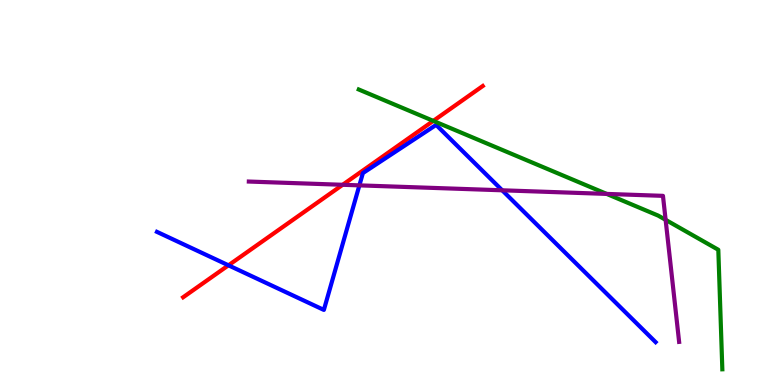[{'lines': ['blue', 'red'], 'intersections': [{'x': 2.95, 'y': 3.11}]}, {'lines': ['green', 'red'], 'intersections': [{'x': 5.59, 'y': 6.86}]}, {'lines': ['purple', 'red'], 'intersections': [{'x': 4.42, 'y': 5.2}]}, {'lines': ['blue', 'green'], 'intersections': []}, {'lines': ['blue', 'purple'], 'intersections': [{'x': 4.64, 'y': 5.19}, {'x': 6.48, 'y': 5.06}]}, {'lines': ['green', 'purple'], 'intersections': [{'x': 7.83, 'y': 4.96}, {'x': 8.59, 'y': 4.29}]}]